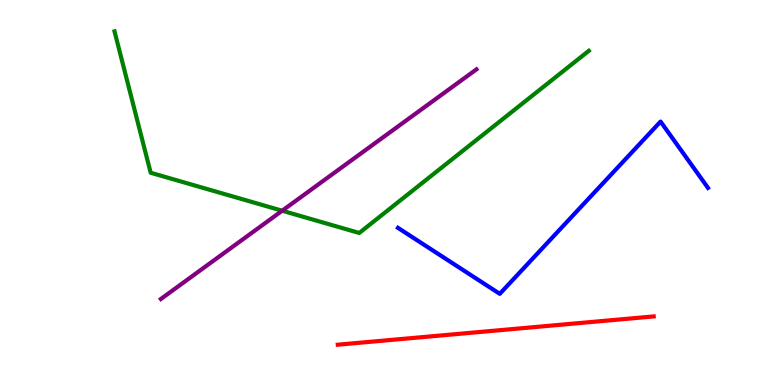[{'lines': ['blue', 'red'], 'intersections': []}, {'lines': ['green', 'red'], 'intersections': []}, {'lines': ['purple', 'red'], 'intersections': []}, {'lines': ['blue', 'green'], 'intersections': []}, {'lines': ['blue', 'purple'], 'intersections': []}, {'lines': ['green', 'purple'], 'intersections': [{'x': 3.64, 'y': 4.53}]}]